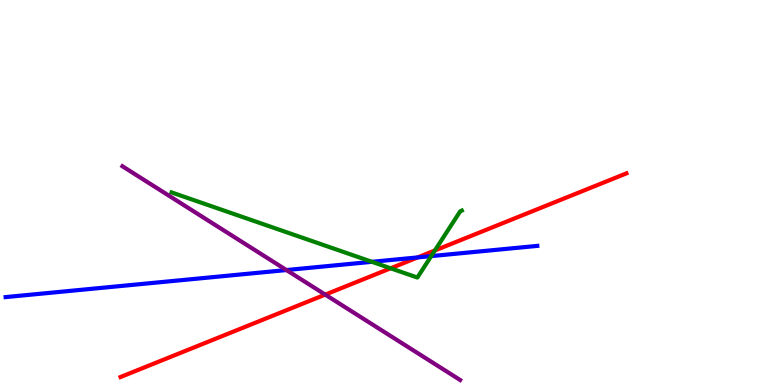[{'lines': ['blue', 'red'], 'intersections': [{'x': 5.39, 'y': 3.31}]}, {'lines': ['green', 'red'], 'intersections': [{'x': 5.04, 'y': 3.03}, {'x': 5.61, 'y': 3.49}]}, {'lines': ['purple', 'red'], 'intersections': [{'x': 4.2, 'y': 2.35}]}, {'lines': ['blue', 'green'], 'intersections': [{'x': 4.8, 'y': 3.2}, {'x': 5.56, 'y': 3.35}]}, {'lines': ['blue', 'purple'], 'intersections': [{'x': 3.7, 'y': 2.99}]}, {'lines': ['green', 'purple'], 'intersections': []}]